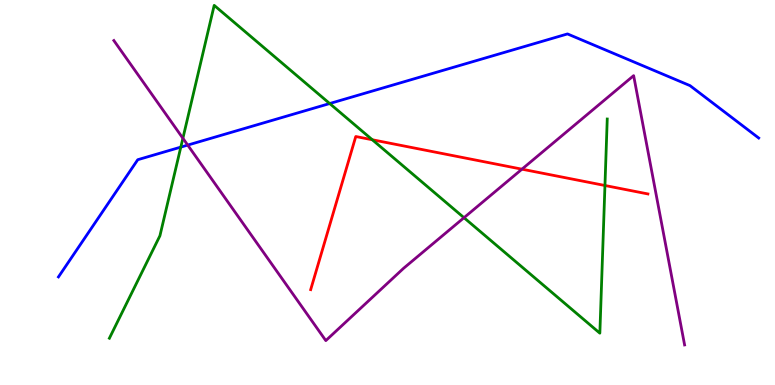[{'lines': ['blue', 'red'], 'intersections': []}, {'lines': ['green', 'red'], 'intersections': [{'x': 4.8, 'y': 6.37}, {'x': 7.81, 'y': 5.18}]}, {'lines': ['purple', 'red'], 'intersections': [{'x': 6.73, 'y': 5.61}]}, {'lines': ['blue', 'green'], 'intersections': [{'x': 2.33, 'y': 6.18}, {'x': 4.25, 'y': 7.31}]}, {'lines': ['blue', 'purple'], 'intersections': [{'x': 2.42, 'y': 6.23}]}, {'lines': ['green', 'purple'], 'intersections': [{'x': 2.36, 'y': 6.41}, {'x': 5.99, 'y': 4.35}]}]